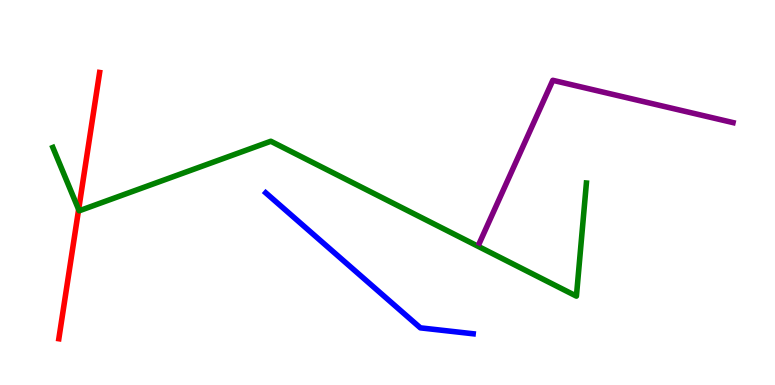[{'lines': ['blue', 'red'], 'intersections': []}, {'lines': ['green', 'red'], 'intersections': [{'x': 1.01, 'y': 4.56}]}, {'lines': ['purple', 'red'], 'intersections': []}, {'lines': ['blue', 'green'], 'intersections': []}, {'lines': ['blue', 'purple'], 'intersections': []}, {'lines': ['green', 'purple'], 'intersections': []}]